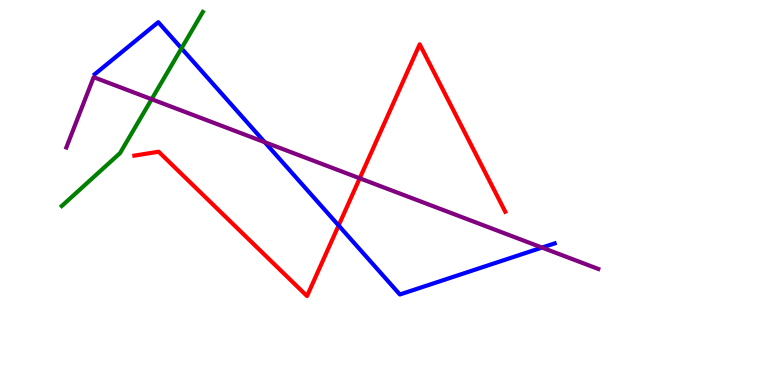[{'lines': ['blue', 'red'], 'intersections': [{'x': 4.37, 'y': 4.14}]}, {'lines': ['green', 'red'], 'intersections': []}, {'lines': ['purple', 'red'], 'intersections': [{'x': 4.64, 'y': 5.37}]}, {'lines': ['blue', 'green'], 'intersections': [{'x': 2.34, 'y': 8.74}]}, {'lines': ['blue', 'purple'], 'intersections': [{'x': 3.42, 'y': 6.31}, {'x': 6.99, 'y': 3.57}]}, {'lines': ['green', 'purple'], 'intersections': [{'x': 1.96, 'y': 7.42}]}]